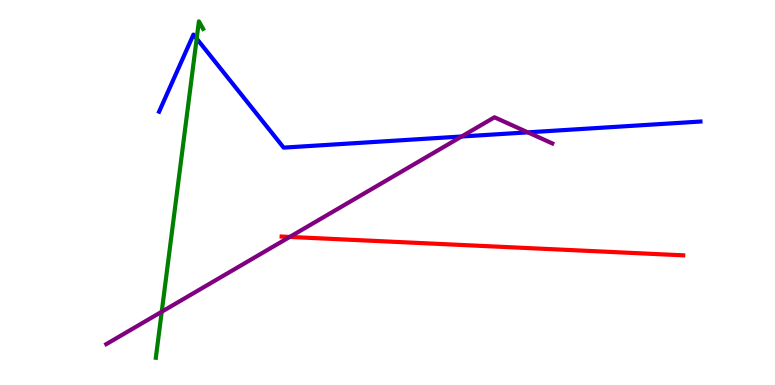[{'lines': ['blue', 'red'], 'intersections': []}, {'lines': ['green', 'red'], 'intersections': []}, {'lines': ['purple', 'red'], 'intersections': [{'x': 3.74, 'y': 3.85}]}, {'lines': ['blue', 'green'], 'intersections': [{'x': 2.54, 'y': 9.0}]}, {'lines': ['blue', 'purple'], 'intersections': [{'x': 5.96, 'y': 6.45}, {'x': 6.81, 'y': 6.56}]}, {'lines': ['green', 'purple'], 'intersections': [{'x': 2.09, 'y': 1.9}]}]